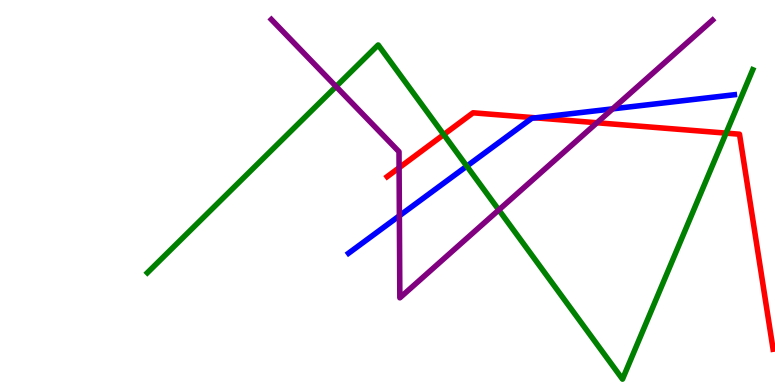[{'lines': ['blue', 'red'], 'intersections': [{'x': 6.91, 'y': 6.94}]}, {'lines': ['green', 'red'], 'intersections': [{'x': 5.73, 'y': 6.5}, {'x': 9.37, 'y': 6.54}]}, {'lines': ['purple', 'red'], 'intersections': [{'x': 5.15, 'y': 5.64}, {'x': 7.7, 'y': 6.81}]}, {'lines': ['blue', 'green'], 'intersections': [{'x': 6.02, 'y': 5.68}]}, {'lines': ['blue', 'purple'], 'intersections': [{'x': 5.15, 'y': 4.39}, {'x': 7.9, 'y': 7.17}]}, {'lines': ['green', 'purple'], 'intersections': [{'x': 4.34, 'y': 7.75}, {'x': 6.44, 'y': 4.55}]}]